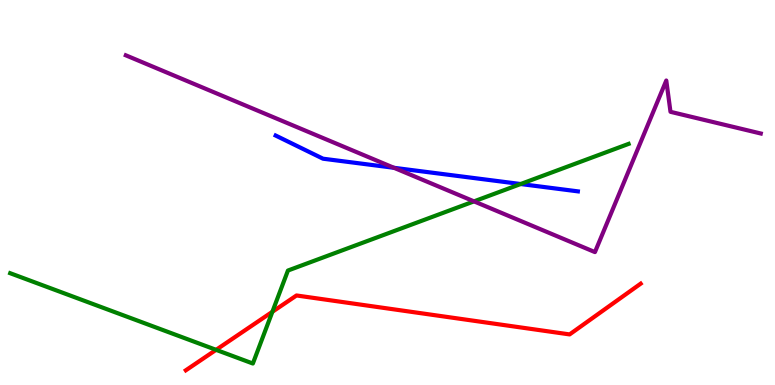[{'lines': ['blue', 'red'], 'intersections': []}, {'lines': ['green', 'red'], 'intersections': [{'x': 2.79, 'y': 0.913}, {'x': 3.51, 'y': 1.9}]}, {'lines': ['purple', 'red'], 'intersections': []}, {'lines': ['blue', 'green'], 'intersections': [{'x': 6.72, 'y': 5.22}]}, {'lines': ['blue', 'purple'], 'intersections': [{'x': 5.08, 'y': 5.64}]}, {'lines': ['green', 'purple'], 'intersections': [{'x': 6.12, 'y': 4.77}]}]